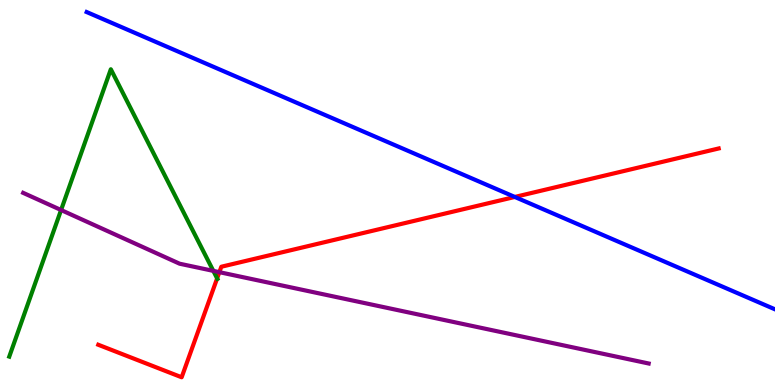[{'lines': ['blue', 'red'], 'intersections': [{'x': 6.64, 'y': 4.88}]}, {'lines': ['green', 'red'], 'intersections': [{'x': 2.8, 'y': 2.77}]}, {'lines': ['purple', 'red'], 'intersections': [{'x': 2.83, 'y': 2.93}]}, {'lines': ['blue', 'green'], 'intersections': []}, {'lines': ['blue', 'purple'], 'intersections': []}, {'lines': ['green', 'purple'], 'intersections': [{'x': 0.788, 'y': 4.54}, {'x': 2.75, 'y': 2.96}]}]